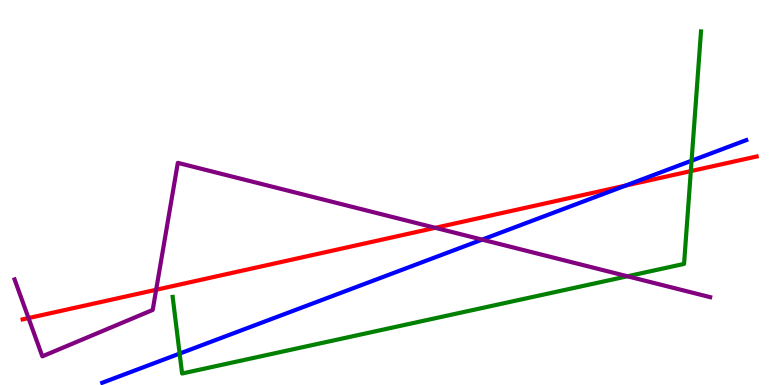[{'lines': ['blue', 'red'], 'intersections': [{'x': 8.07, 'y': 5.18}]}, {'lines': ['green', 'red'], 'intersections': [{'x': 8.91, 'y': 5.56}]}, {'lines': ['purple', 'red'], 'intersections': [{'x': 0.368, 'y': 1.74}, {'x': 2.01, 'y': 2.47}, {'x': 5.62, 'y': 4.08}]}, {'lines': ['blue', 'green'], 'intersections': [{'x': 2.32, 'y': 0.816}, {'x': 8.92, 'y': 5.83}]}, {'lines': ['blue', 'purple'], 'intersections': [{'x': 6.22, 'y': 3.78}]}, {'lines': ['green', 'purple'], 'intersections': [{'x': 8.1, 'y': 2.82}]}]